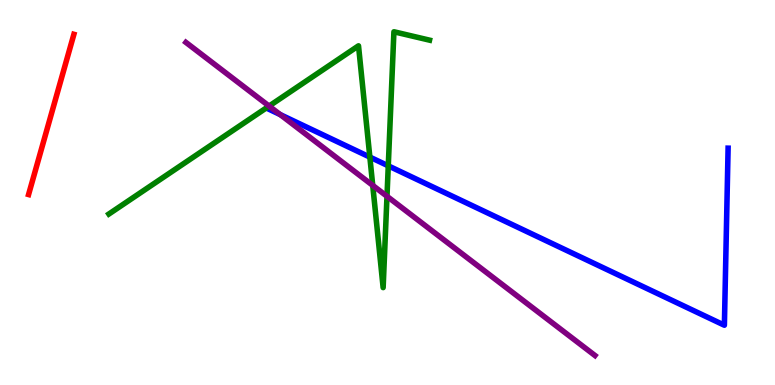[{'lines': ['blue', 'red'], 'intersections': []}, {'lines': ['green', 'red'], 'intersections': []}, {'lines': ['purple', 'red'], 'intersections': []}, {'lines': ['blue', 'green'], 'intersections': [{'x': 4.77, 'y': 5.92}, {'x': 5.01, 'y': 5.69}]}, {'lines': ['blue', 'purple'], 'intersections': [{'x': 3.62, 'y': 7.02}]}, {'lines': ['green', 'purple'], 'intersections': [{'x': 3.47, 'y': 7.25}, {'x': 4.81, 'y': 5.18}, {'x': 4.99, 'y': 4.9}]}]